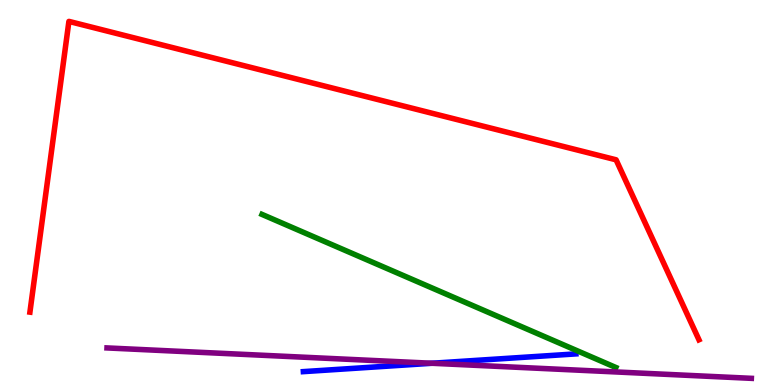[{'lines': ['blue', 'red'], 'intersections': []}, {'lines': ['green', 'red'], 'intersections': []}, {'lines': ['purple', 'red'], 'intersections': []}, {'lines': ['blue', 'green'], 'intersections': []}, {'lines': ['blue', 'purple'], 'intersections': [{'x': 5.57, 'y': 0.565}]}, {'lines': ['green', 'purple'], 'intersections': []}]